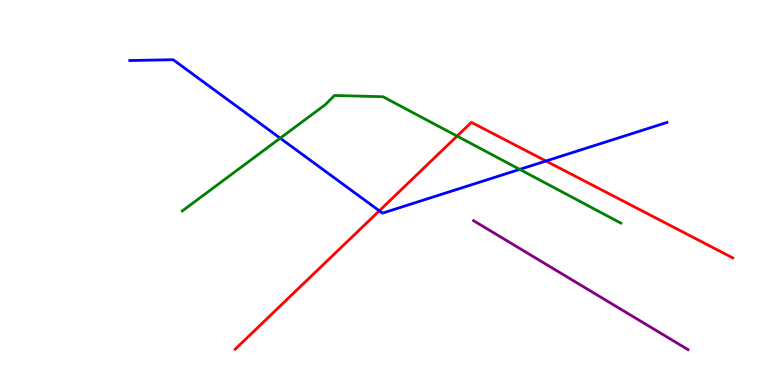[{'lines': ['blue', 'red'], 'intersections': [{'x': 4.89, 'y': 4.52}, {'x': 7.04, 'y': 5.82}]}, {'lines': ['green', 'red'], 'intersections': [{'x': 5.9, 'y': 6.46}]}, {'lines': ['purple', 'red'], 'intersections': []}, {'lines': ['blue', 'green'], 'intersections': [{'x': 3.62, 'y': 6.41}, {'x': 6.71, 'y': 5.6}]}, {'lines': ['blue', 'purple'], 'intersections': []}, {'lines': ['green', 'purple'], 'intersections': []}]